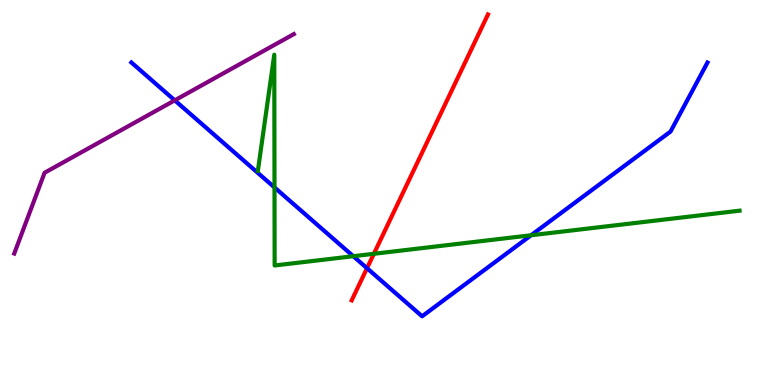[{'lines': ['blue', 'red'], 'intersections': [{'x': 4.74, 'y': 3.03}]}, {'lines': ['green', 'red'], 'intersections': [{'x': 4.82, 'y': 3.41}]}, {'lines': ['purple', 'red'], 'intersections': []}, {'lines': ['blue', 'green'], 'intersections': [{'x': 3.54, 'y': 5.13}, {'x': 4.56, 'y': 3.35}, {'x': 6.85, 'y': 3.89}]}, {'lines': ['blue', 'purple'], 'intersections': [{'x': 2.25, 'y': 7.39}]}, {'lines': ['green', 'purple'], 'intersections': []}]